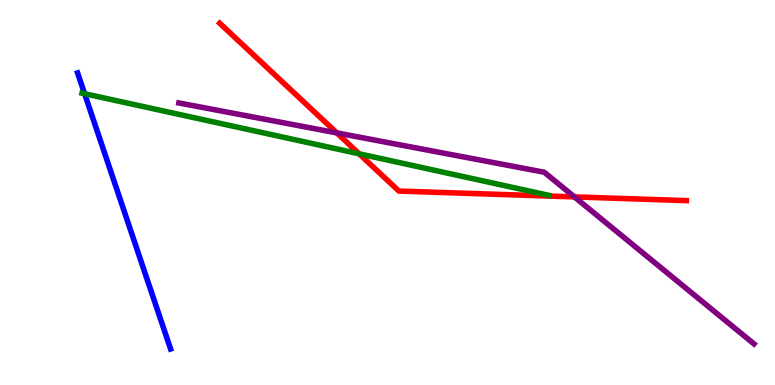[{'lines': ['blue', 'red'], 'intersections': []}, {'lines': ['green', 'red'], 'intersections': [{'x': 4.63, 'y': 6.0}]}, {'lines': ['purple', 'red'], 'intersections': [{'x': 4.35, 'y': 6.55}, {'x': 7.41, 'y': 4.89}]}, {'lines': ['blue', 'green'], 'intersections': [{'x': 1.09, 'y': 7.57}]}, {'lines': ['blue', 'purple'], 'intersections': []}, {'lines': ['green', 'purple'], 'intersections': []}]